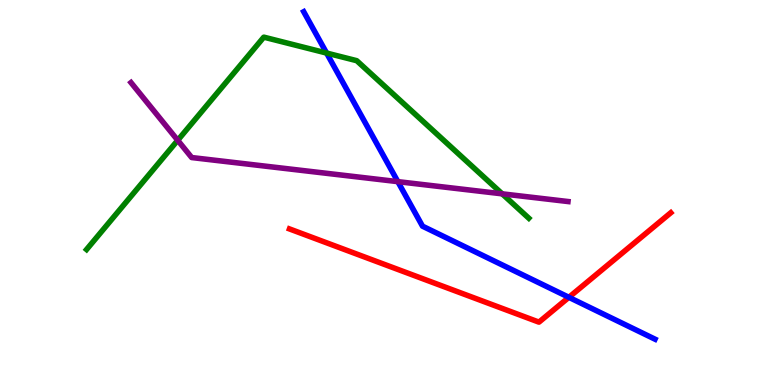[{'lines': ['blue', 'red'], 'intersections': [{'x': 7.34, 'y': 2.28}]}, {'lines': ['green', 'red'], 'intersections': []}, {'lines': ['purple', 'red'], 'intersections': []}, {'lines': ['blue', 'green'], 'intersections': [{'x': 4.21, 'y': 8.62}]}, {'lines': ['blue', 'purple'], 'intersections': [{'x': 5.13, 'y': 5.28}]}, {'lines': ['green', 'purple'], 'intersections': [{'x': 2.29, 'y': 6.36}, {'x': 6.48, 'y': 4.97}]}]